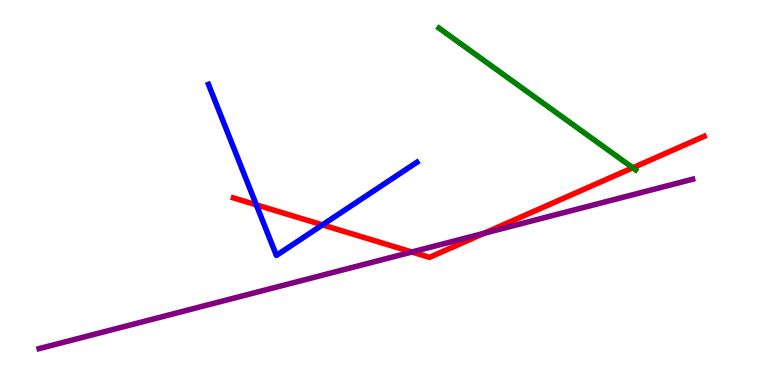[{'lines': ['blue', 'red'], 'intersections': [{'x': 3.31, 'y': 4.68}, {'x': 4.16, 'y': 4.16}]}, {'lines': ['green', 'red'], 'intersections': [{'x': 8.17, 'y': 5.64}]}, {'lines': ['purple', 'red'], 'intersections': [{'x': 5.31, 'y': 3.45}, {'x': 6.25, 'y': 3.94}]}, {'lines': ['blue', 'green'], 'intersections': []}, {'lines': ['blue', 'purple'], 'intersections': []}, {'lines': ['green', 'purple'], 'intersections': []}]